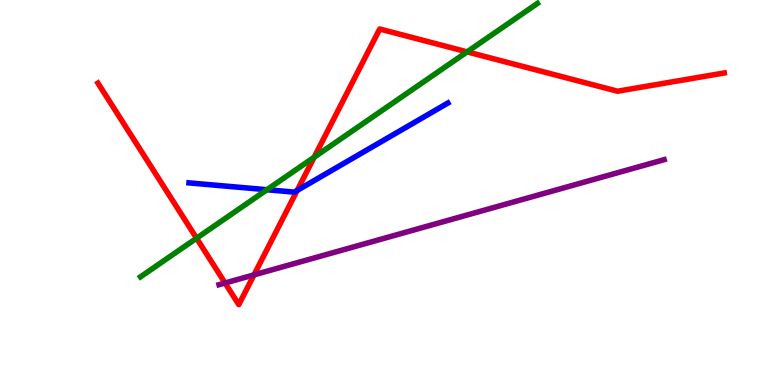[{'lines': ['blue', 'red'], 'intersections': [{'x': 3.83, 'y': 5.05}]}, {'lines': ['green', 'red'], 'intersections': [{'x': 2.54, 'y': 3.81}, {'x': 4.05, 'y': 5.92}, {'x': 6.03, 'y': 8.65}]}, {'lines': ['purple', 'red'], 'intersections': [{'x': 2.9, 'y': 2.65}, {'x': 3.28, 'y': 2.86}]}, {'lines': ['blue', 'green'], 'intersections': [{'x': 3.44, 'y': 5.07}]}, {'lines': ['blue', 'purple'], 'intersections': []}, {'lines': ['green', 'purple'], 'intersections': []}]